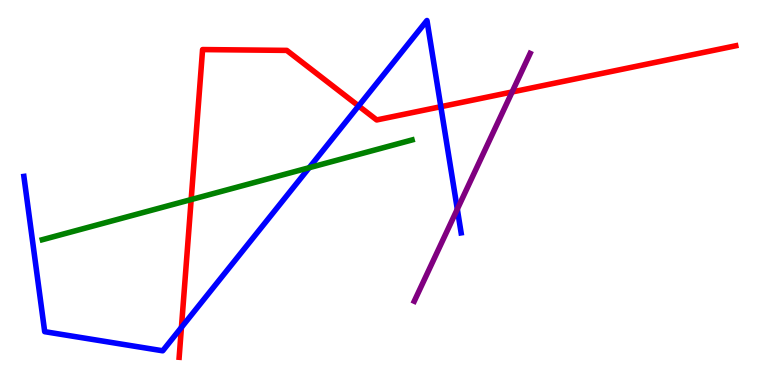[{'lines': ['blue', 'red'], 'intersections': [{'x': 2.34, 'y': 1.5}, {'x': 4.63, 'y': 7.25}, {'x': 5.69, 'y': 7.23}]}, {'lines': ['green', 'red'], 'intersections': [{'x': 2.47, 'y': 4.82}]}, {'lines': ['purple', 'red'], 'intersections': [{'x': 6.61, 'y': 7.61}]}, {'lines': ['blue', 'green'], 'intersections': [{'x': 3.99, 'y': 5.64}]}, {'lines': ['blue', 'purple'], 'intersections': [{'x': 5.9, 'y': 4.57}]}, {'lines': ['green', 'purple'], 'intersections': []}]